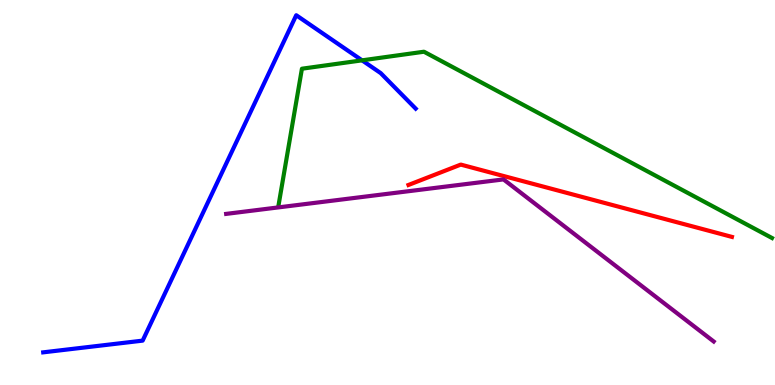[{'lines': ['blue', 'red'], 'intersections': []}, {'lines': ['green', 'red'], 'intersections': []}, {'lines': ['purple', 'red'], 'intersections': []}, {'lines': ['blue', 'green'], 'intersections': [{'x': 4.67, 'y': 8.43}]}, {'lines': ['blue', 'purple'], 'intersections': []}, {'lines': ['green', 'purple'], 'intersections': []}]